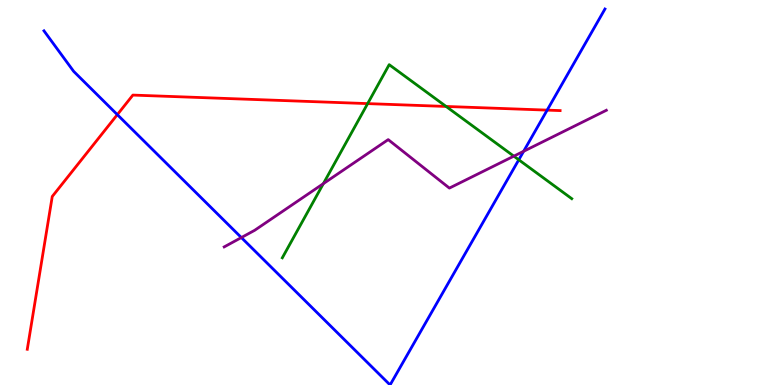[{'lines': ['blue', 'red'], 'intersections': [{'x': 1.51, 'y': 7.02}, {'x': 7.06, 'y': 7.14}]}, {'lines': ['green', 'red'], 'intersections': [{'x': 4.74, 'y': 7.31}, {'x': 5.76, 'y': 7.23}]}, {'lines': ['purple', 'red'], 'intersections': []}, {'lines': ['blue', 'green'], 'intersections': [{'x': 6.69, 'y': 5.85}]}, {'lines': ['blue', 'purple'], 'intersections': [{'x': 3.11, 'y': 3.83}, {'x': 6.76, 'y': 6.07}]}, {'lines': ['green', 'purple'], 'intersections': [{'x': 4.17, 'y': 5.23}, {'x': 6.63, 'y': 5.94}]}]